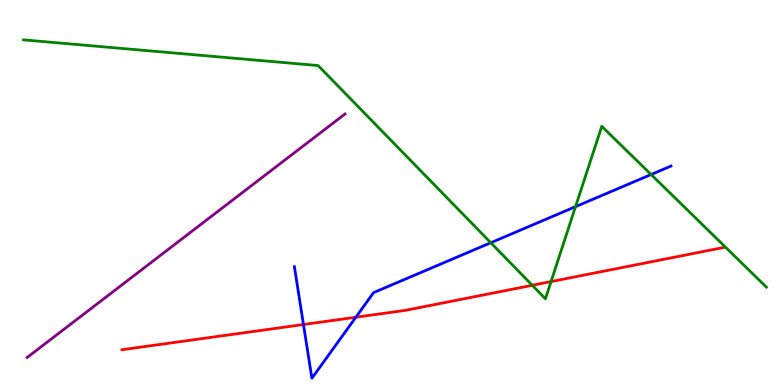[{'lines': ['blue', 'red'], 'intersections': [{'x': 3.92, 'y': 1.57}, {'x': 4.59, 'y': 1.76}]}, {'lines': ['green', 'red'], 'intersections': [{'x': 6.87, 'y': 2.59}, {'x': 7.11, 'y': 2.69}]}, {'lines': ['purple', 'red'], 'intersections': []}, {'lines': ['blue', 'green'], 'intersections': [{'x': 6.33, 'y': 3.7}, {'x': 7.43, 'y': 4.63}, {'x': 8.4, 'y': 5.47}]}, {'lines': ['blue', 'purple'], 'intersections': []}, {'lines': ['green', 'purple'], 'intersections': []}]